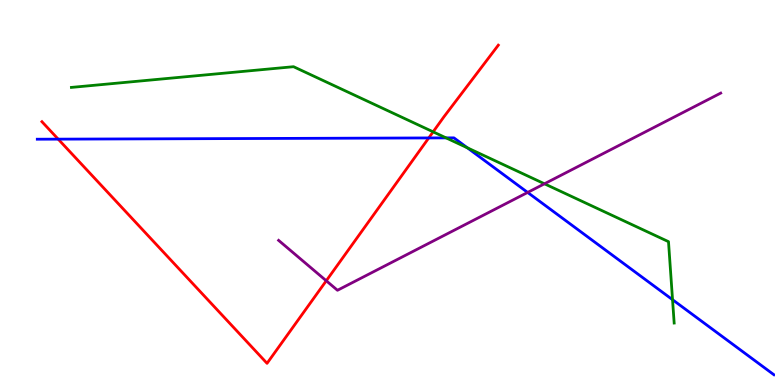[{'lines': ['blue', 'red'], 'intersections': [{'x': 0.751, 'y': 6.39}, {'x': 5.53, 'y': 6.42}]}, {'lines': ['green', 'red'], 'intersections': [{'x': 5.59, 'y': 6.58}]}, {'lines': ['purple', 'red'], 'intersections': [{'x': 4.21, 'y': 2.71}]}, {'lines': ['blue', 'green'], 'intersections': [{'x': 5.76, 'y': 6.42}, {'x': 6.03, 'y': 6.16}, {'x': 8.68, 'y': 2.22}]}, {'lines': ['blue', 'purple'], 'intersections': [{'x': 6.81, 'y': 5.0}]}, {'lines': ['green', 'purple'], 'intersections': [{'x': 7.03, 'y': 5.23}]}]